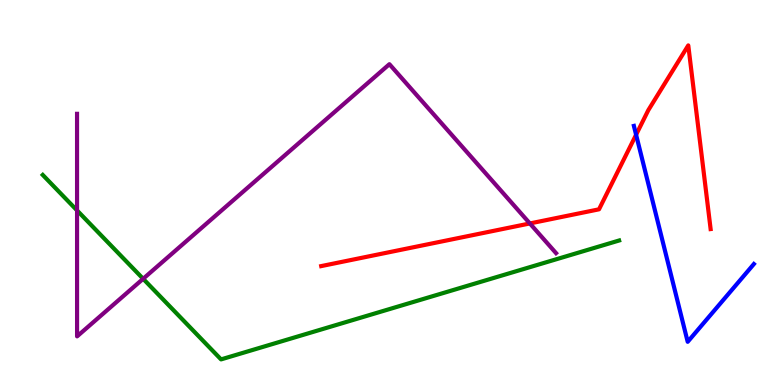[{'lines': ['blue', 'red'], 'intersections': [{'x': 8.21, 'y': 6.5}]}, {'lines': ['green', 'red'], 'intersections': []}, {'lines': ['purple', 'red'], 'intersections': [{'x': 6.84, 'y': 4.2}]}, {'lines': ['blue', 'green'], 'intersections': []}, {'lines': ['blue', 'purple'], 'intersections': []}, {'lines': ['green', 'purple'], 'intersections': [{'x': 0.994, 'y': 4.53}, {'x': 1.85, 'y': 2.76}]}]